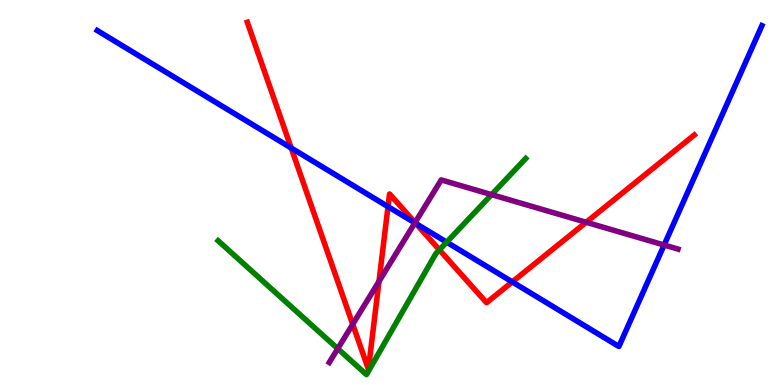[{'lines': ['blue', 'red'], 'intersections': [{'x': 3.76, 'y': 6.16}, {'x': 5.01, 'y': 4.63}, {'x': 5.37, 'y': 4.19}, {'x': 6.61, 'y': 2.68}]}, {'lines': ['green', 'red'], 'intersections': [{'x': 5.67, 'y': 3.51}]}, {'lines': ['purple', 'red'], 'intersections': [{'x': 4.55, 'y': 1.58}, {'x': 4.89, 'y': 2.69}, {'x': 5.36, 'y': 4.22}, {'x': 7.56, 'y': 4.23}]}, {'lines': ['blue', 'green'], 'intersections': [{'x': 5.76, 'y': 3.71}]}, {'lines': ['blue', 'purple'], 'intersections': [{'x': 5.35, 'y': 4.21}, {'x': 8.57, 'y': 3.64}]}, {'lines': ['green', 'purple'], 'intersections': [{'x': 4.36, 'y': 0.944}, {'x': 6.34, 'y': 4.94}]}]